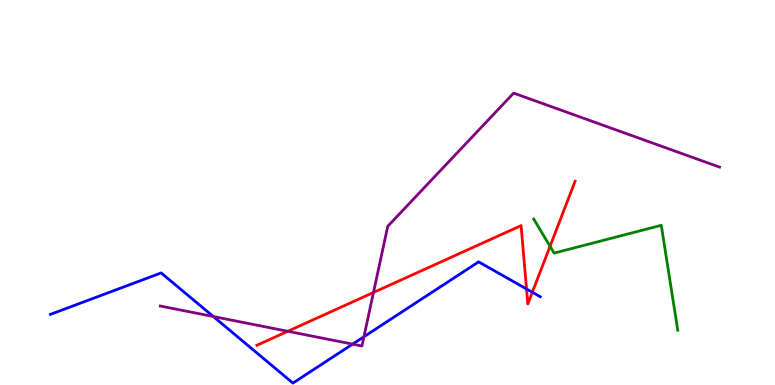[{'lines': ['blue', 'red'], 'intersections': [{'x': 6.79, 'y': 2.49}, {'x': 6.87, 'y': 2.41}]}, {'lines': ['green', 'red'], 'intersections': [{'x': 7.1, 'y': 3.6}]}, {'lines': ['purple', 'red'], 'intersections': [{'x': 3.71, 'y': 1.4}, {'x': 4.82, 'y': 2.4}]}, {'lines': ['blue', 'green'], 'intersections': []}, {'lines': ['blue', 'purple'], 'intersections': [{'x': 2.75, 'y': 1.78}, {'x': 4.55, 'y': 1.06}, {'x': 4.7, 'y': 1.25}]}, {'lines': ['green', 'purple'], 'intersections': []}]